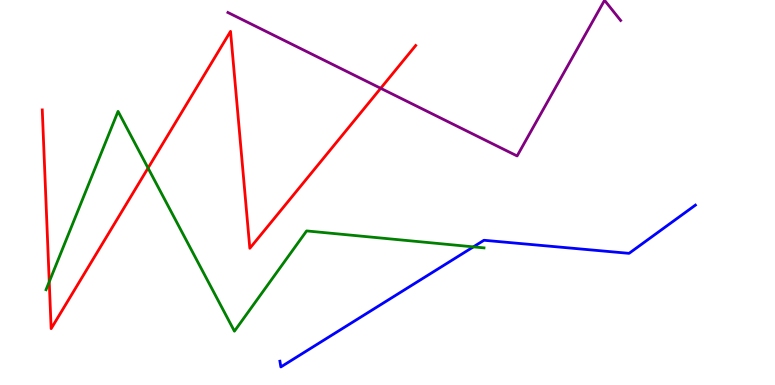[{'lines': ['blue', 'red'], 'intersections': []}, {'lines': ['green', 'red'], 'intersections': [{'x': 0.635, 'y': 2.68}, {'x': 1.91, 'y': 5.64}]}, {'lines': ['purple', 'red'], 'intersections': [{'x': 4.91, 'y': 7.71}]}, {'lines': ['blue', 'green'], 'intersections': [{'x': 6.11, 'y': 3.59}]}, {'lines': ['blue', 'purple'], 'intersections': []}, {'lines': ['green', 'purple'], 'intersections': []}]